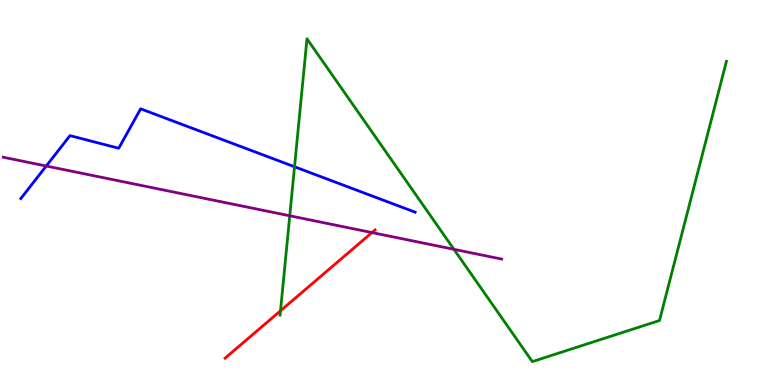[{'lines': ['blue', 'red'], 'intersections': []}, {'lines': ['green', 'red'], 'intersections': [{'x': 3.62, 'y': 1.93}]}, {'lines': ['purple', 'red'], 'intersections': [{'x': 4.8, 'y': 3.96}]}, {'lines': ['blue', 'green'], 'intersections': [{'x': 3.8, 'y': 5.67}]}, {'lines': ['blue', 'purple'], 'intersections': [{'x': 0.597, 'y': 5.69}]}, {'lines': ['green', 'purple'], 'intersections': [{'x': 3.74, 'y': 4.4}, {'x': 5.86, 'y': 3.52}]}]